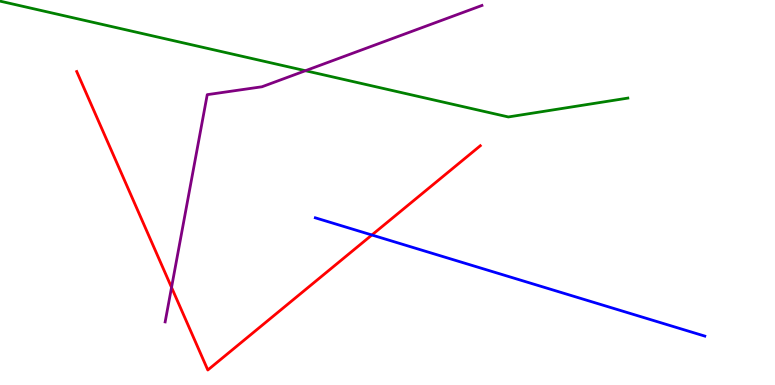[{'lines': ['blue', 'red'], 'intersections': [{'x': 4.8, 'y': 3.9}]}, {'lines': ['green', 'red'], 'intersections': []}, {'lines': ['purple', 'red'], 'intersections': [{'x': 2.21, 'y': 2.53}]}, {'lines': ['blue', 'green'], 'intersections': []}, {'lines': ['blue', 'purple'], 'intersections': []}, {'lines': ['green', 'purple'], 'intersections': [{'x': 3.94, 'y': 8.16}]}]